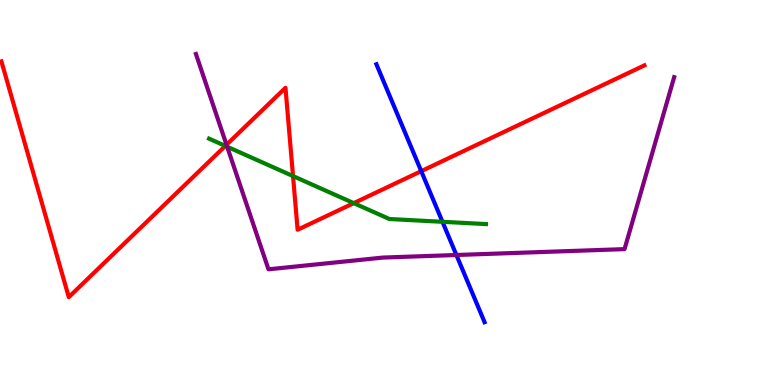[{'lines': ['blue', 'red'], 'intersections': [{'x': 5.44, 'y': 5.55}]}, {'lines': ['green', 'red'], 'intersections': [{'x': 2.91, 'y': 6.21}, {'x': 3.78, 'y': 5.43}, {'x': 4.56, 'y': 4.72}]}, {'lines': ['purple', 'red'], 'intersections': [{'x': 2.92, 'y': 6.24}]}, {'lines': ['blue', 'green'], 'intersections': [{'x': 5.71, 'y': 4.24}]}, {'lines': ['blue', 'purple'], 'intersections': [{'x': 5.89, 'y': 3.38}]}, {'lines': ['green', 'purple'], 'intersections': [{'x': 2.93, 'y': 6.19}]}]